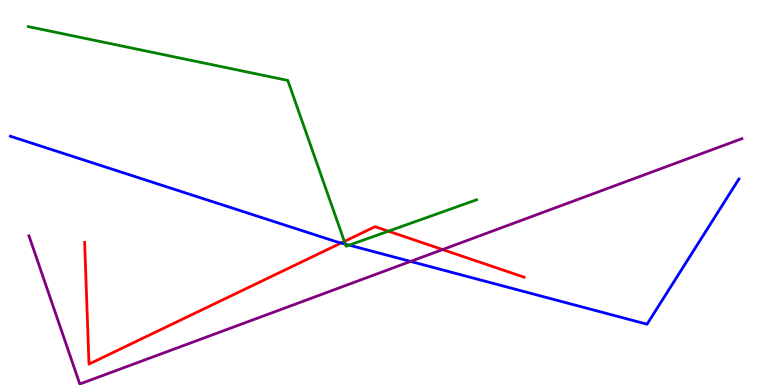[{'lines': ['blue', 'red'], 'intersections': [{'x': 4.4, 'y': 3.69}]}, {'lines': ['green', 'red'], 'intersections': [{'x': 4.44, 'y': 3.73}, {'x': 5.01, 'y': 4.0}]}, {'lines': ['purple', 'red'], 'intersections': [{'x': 5.71, 'y': 3.52}]}, {'lines': ['blue', 'green'], 'intersections': [{'x': 4.46, 'y': 3.66}, {'x': 4.51, 'y': 3.63}]}, {'lines': ['blue', 'purple'], 'intersections': [{'x': 5.3, 'y': 3.21}]}, {'lines': ['green', 'purple'], 'intersections': []}]